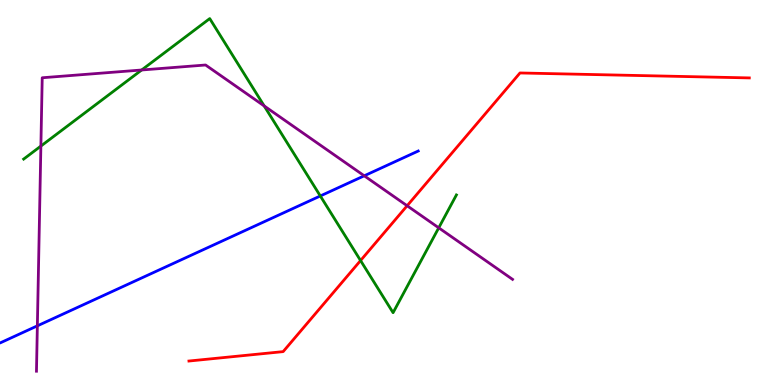[{'lines': ['blue', 'red'], 'intersections': []}, {'lines': ['green', 'red'], 'intersections': [{'x': 4.65, 'y': 3.23}]}, {'lines': ['purple', 'red'], 'intersections': [{'x': 5.25, 'y': 4.66}]}, {'lines': ['blue', 'green'], 'intersections': [{'x': 4.13, 'y': 4.91}]}, {'lines': ['blue', 'purple'], 'intersections': [{'x': 0.482, 'y': 1.54}, {'x': 4.7, 'y': 5.43}]}, {'lines': ['green', 'purple'], 'intersections': [{'x': 0.528, 'y': 6.21}, {'x': 1.83, 'y': 8.18}, {'x': 3.41, 'y': 7.25}, {'x': 5.66, 'y': 4.08}]}]